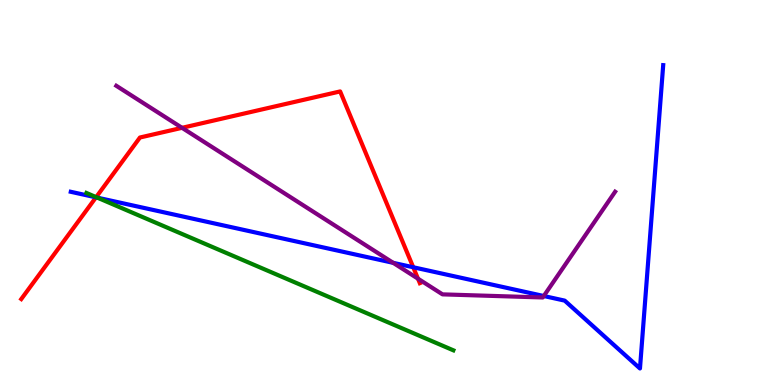[{'lines': ['blue', 'red'], 'intersections': [{'x': 1.24, 'y': 4.87}, {'x': 5.33, 'y': 3.06}]}, {'lines': ['green', 'red'], 'intersections': [{'x': 1.24, 'y': 4.88}]}, {'lines': ['purple', 'red'], 'intersections': [{'x': 2.35, 'y': 6.68}, {'x': 5.39, 'y': 2.76}]}, {'lines': ['blue', 'green'], 'intersections': [{'x': 1.26, 'y': 4.87}]}, {'lines': ['blue', 'purple'], 'intersections': [{'x': 5.07, 'y': 3.17}, {'x': 7.02, 'y': 2.31}]}, {'lines': ['green', 'purple'], 'intersections': []}]